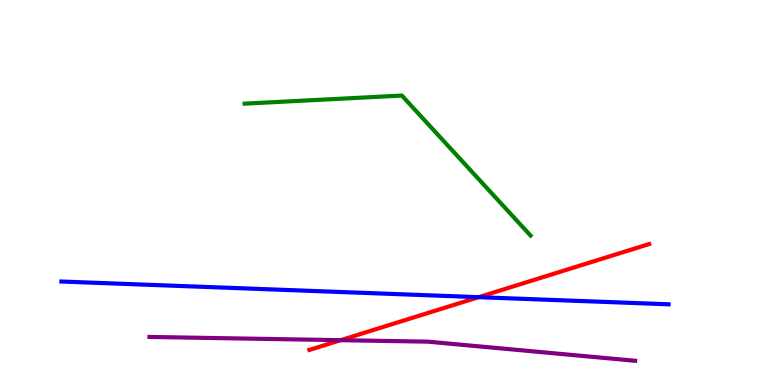[{'lines': ['blue', 'red'], 'intersections': [{'x': 6.18, 'y': 2.28}]}, {'lines': ['green', 'red'], 'intersections': []}, {'lines': ['purple', 'red'], 'intersections': [{'x': 4.4, 'y': 1.16}]}, {'lines': ['blue', 'green'], 'intersections': []}, {'lines': ['blue', 'purple'], 'intersections': []}, {'lines': ['green', 'purple'], 'intersections': []}]